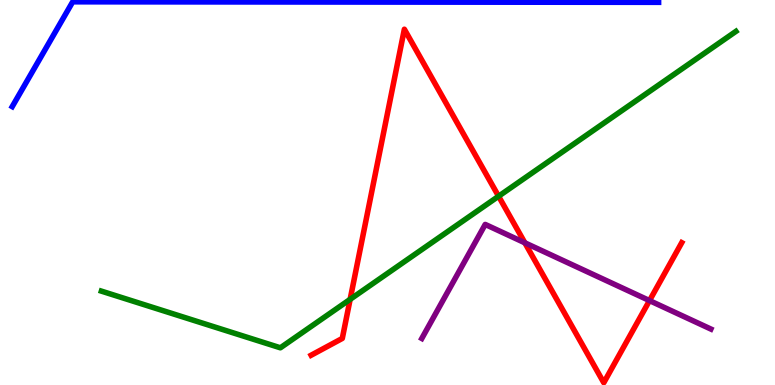[{'lines': ['blue', 'red'], 'intersections': []}, {'lines': ['green', 'red'], 'intersections': [{'x': 4.52, 'y': 2.23}, {'x': 6.43, 'y': 4.9}]}, {'lines': ['purple', 'red'], 'intersections': [{'x': 6.77, 'y': 3.69}, {'x': 8.38, 'y': 2.19}]}, {'lines': ['blue', 'green'], 'intersections': []}, {'lines': ['blue', 'purple'], 'intersections': []}, {'lines': ['green', 'purple'], 'intersections': []}]